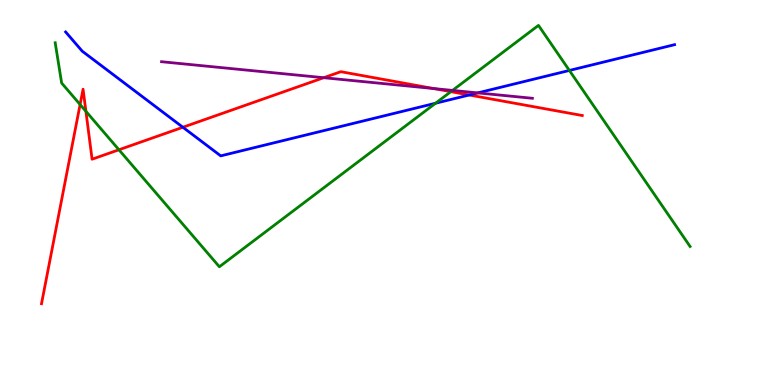[{'lines': ['blue', 'red'], 'intersections': [{'x': 2.36, 'y': 6.69}, {'x': 6.05, 'y': 7.53}]}, {'lines': ['green', 'red'], 'intersections': [{'x': 1.03, 'y': 7.28}, {'x': 1.11, 'y': 7.11}, {'x': 1.53, 'y': 6.11}, {'x': 5.82, 'y': 7.62}]}, {'lines': ['purple', 'red'], 'intersections': [{'x': 4.18, 'y': 7.98}, {'x': 5.6, 'y': 7.7}]}, {'lines': ['blue', 'green'], 'intersections': [{'x': 5.62, 'y': 7.32}, {'x': 7.35, 'y': 8.17}]}, {'lines': ['blue', 'purple'], 'intersections': [{'x': 6.16, 'y': 7.59}]}, {'lines': ['green', 'purple'], 'intersections': [{'x': 5.84, 'y': 7.65}]}]